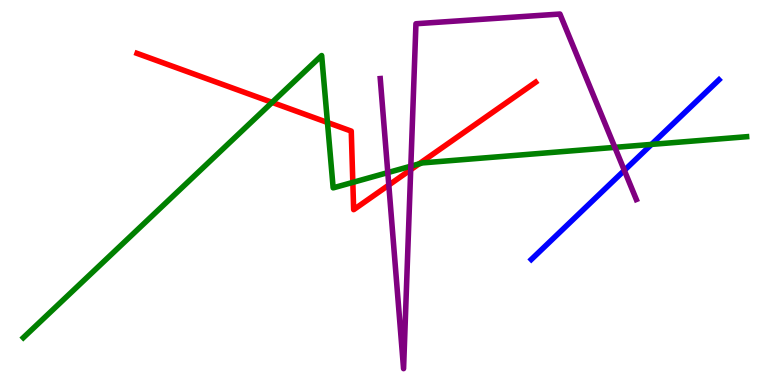[{'lines': ['blue', 'red'], 'intersections': []}, {'lines': ['green', 'red'], 'intersections': [{'x': 3.51, 'y': 7.34}, {'x': 4.23, 'y': 6.82}, {'x': 4.55, 'y': 5.26}, {'x': 5.41, 'y': 5.74}]}, {'lines': ['purple', 'red'], 'intersections': [{'x': 5.02, 'y': 5.19}, {'x': 5.3, 'y': 5.59}]}, {'lines': ['blue', 'green'], 'intersections': [{'x': 8.41, 'y': 6.25}]}, {'lines': ['blue', 'purple'], 'intersections': [{'x': 8.06, 'y': 5.57}]}, {'lines': ['green', 'purple'], 'intersections': [{'x': 5.0, 'y': 5.52}, {'x': 5.3, 'y': 5.68}, {'x': 7.93, 'y': 6.17}]}]